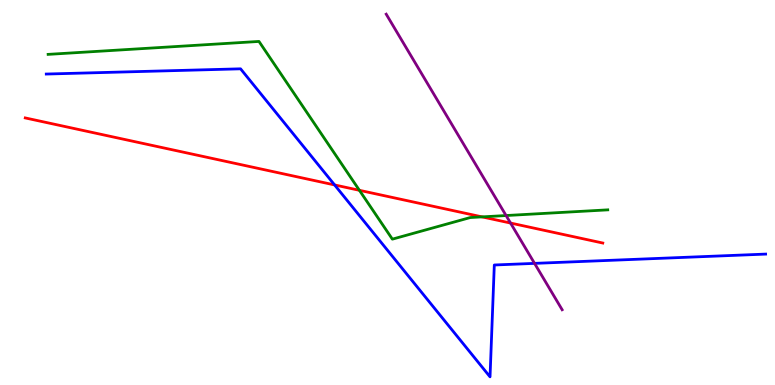[{'lines': ['blue', 'red'], 'intersections': [{'x': 4.32, 'y': 5.2}]}, {'lines': ['green', 'red'], 'intersections': [{'x': 4.64, 'y': 5.06}, {'x': 6.22, 'y': 4.37}]}, {'lines': ['purple', 'red'], 'intersections': [{'x': 6.59, 'y': 4.21}]}, {'lines': ['blue', 'green'], 'intersections': []}, {'lines': ['blue', 'purple'], 'intersections': [{'x': 6.9, 'y': 3.16}]}, {'lines': ['green', 'purple'], 'intersections': [{'x': 6.53, 'y': 4.4}]}]